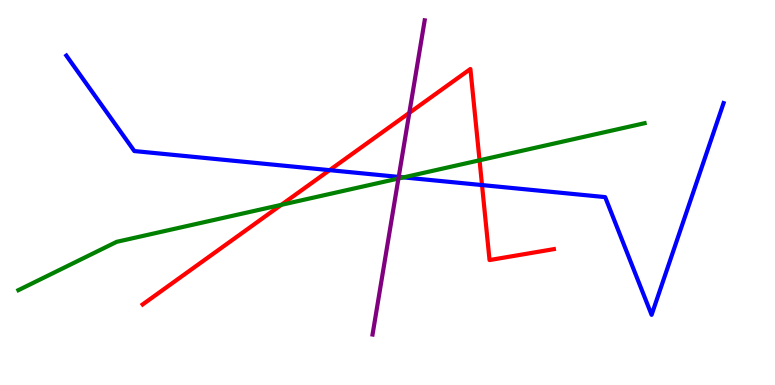[{'lines': ['blue', 'red'], 'intersections': [{'x': 4.25, 'y': 5.58}, {'x': 6.22, 'y': 5.19}]}, {'lines': ['green', 'red'], 'intersections': [{'x': 3.63, 'y': 4.68}, {'x': 6.19, 'y': 5.84}]}, {'lines': ['purple', 'red'], 'intersections': [{'x': 5.28, 'y': 7.07}]}, {'lines': ['blue', 'green'], 'intersections': [{'x': 5.21, 'y': 5.39}]}, {'lines': ['blue', 'purple'], 'intersections': [{'x': 5.14, 'y': 5.4}]}, {'lines': ['green', 'purple'], 'intersections': [{'x': 5.14, 'y': 5.36}]}]